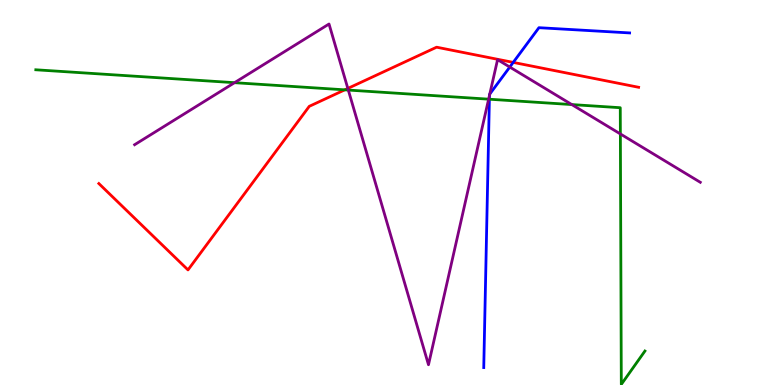[{'lines': ['blue', 'red'], 'intersections': [{'x': 6.62, 'y': 8.38}]}, {'lines': ['green', 'red'], 'intersections': [{'x': 4.45, 'y': 7.67}]}, {'lines': ['purple', 'red'], 'intersections': [{'x': 4.49, 'y': 7.7}]}, {'lines': ['blue', 'green'], 'intersections': [{'x': 6.31, 'y': 7.42}]}, {'lines': ['blue', 'purple'], 'intersections': [{'x': 6.32, 'y': 7.52}, {'x': 6.32, 'y': 7.56}, {'x': 6.58, 'y': 8.26}]}, {'lines': ['green', 'purple'], 'intersections': [{'x': 3.03, 'y': 7.85}, {'x': 4.49, 'y': 7.66}, {'x': 6.3, 'y': 7.42}, {'x': 7.38, 'y': 7.28}, {'x': 8.0, 'y': 6.52}]}]